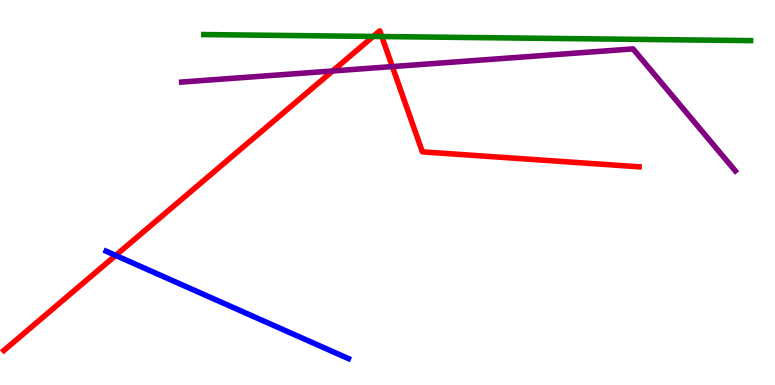[{'lines': ['blue', 'red'], 'intersections': [{'x': 1.49, 'y': 3.37}]}, {'lines': ['green', 'red'], 'intersections': [{'x': 4.82, 'y': 9.05}, {'x': 4.93, 'y': 9.05}]}, {'lines': ['purple', 'red'], 'intersections': [{'x': 4.29, 'y': 8.16}, {'x': 5.06, 'y': 8.27}]}, {'lines': ['blue', 'green'], 'intersections': []}, {'lines': ['blue', 'purple'], 'intersections': []}, {'lines': ['green', 'purple'], 'intersections': []}]